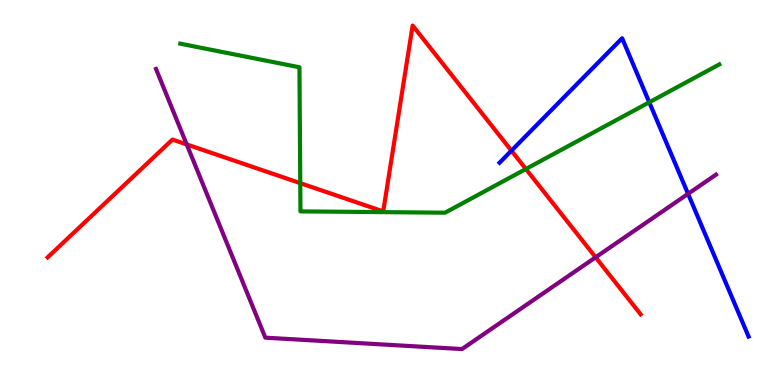[{'lines': ['blue', 'red'], 'intersections': [{'x': 6.6, 'y': 6.09}]}, {'lines': ['green', 'red'], 'intersections': [{'x': 3.87, 'y': 5.24}, {'x': 6.79, 'y': 5.61}]}, {'lines': ['purple', 'red'], 'intersections': [{'x': 2.41, 'y': 6.25}, {'x': 7.69, 'y': 3.32}]}, {'lines': ['blue', 'green'], 'intersections': [{'x': 8.38, 'y': 7.34}]}, {'lines': ['blue', 'purple'], 'intersections': [{'x': 8.88, 'y': 4.97}]}, {'lines': ['green', 'purple'], 'intersections': []}]